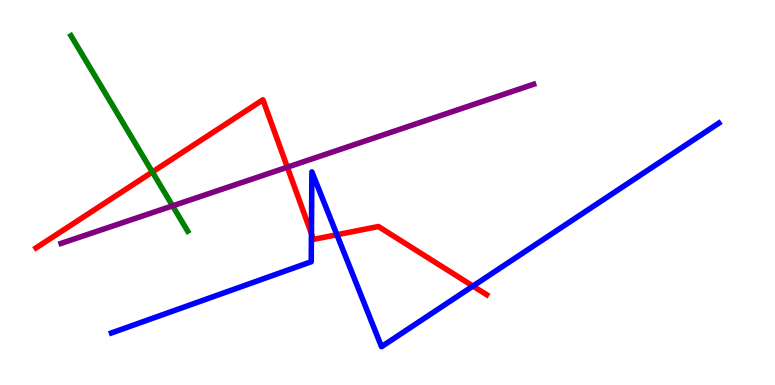[{'lines': ['blue', 'red'], 'intersections': [{'x': 4.02, 'y': 3.93}, {'x': 4.35, 'y': 3.9}, {'x': 6.1, 'y': 2.57}]}, {'lines': ['green', 'red'], 'intersections': [{'x': 1.97, 'y': 5.53}]}, {'lines': ['purple', 'red'], 'intersections': [{'x': 3.71, 'y': 5.66}]}, {'lines': ['blue', 'green'], 'intersections': []}, {'lines': ['blue', 'purple'], 'intersections': []}, {'lines': ['green', 'purple'], 'intersections': [{'x': 2.23, 'y': 4.65}]}]